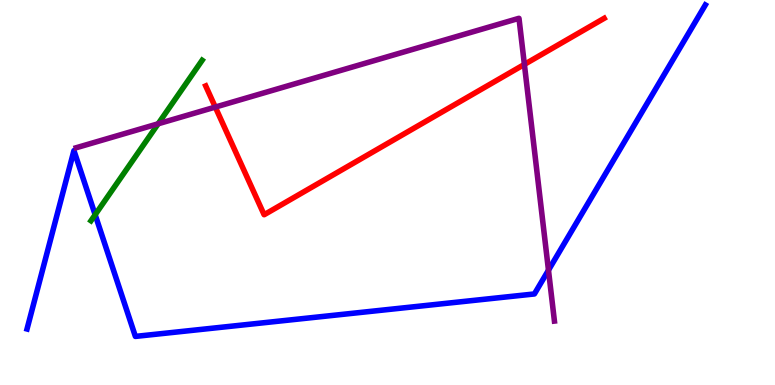[{'lines': ['blue', 'red'], 'intersections': []}, {'lines': ['green', 'red'], 'intersections': []}, {'lines': ['purple', 'red'], 'intersections': [{'x': 2.78, 'y': 7.22}, {'x': 6.77, 'y': 8.33}]}, {'lines': ['blue', 'green'], 'intersections': [{'x': 1.23, 'y': 4.42}]}, {'lines': ['blue', 'purple'], 'intersections': [{'x': 7.08, 'y': 2.98}]}, {'lines': ['green', 'purple'], 'intersections': [{'x': 2.04, 'y': 6.78}]}]